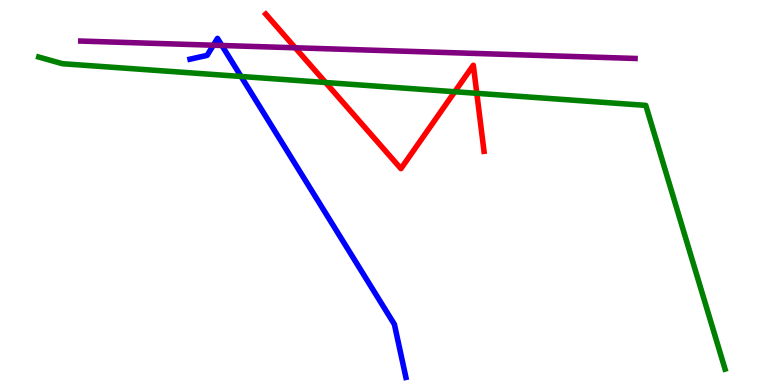[{'lines': ['blue', 'red'], 'intersections': []}, {'lines': ['green', 'red'], 'intersections': [{'x': 4.2, 'y': 7.86}, {'x': 5.87, 'y': 7.62}, {'x': 6.15, 'y': 7.58}]}, {'lines': ['purple', 'red'], 'intersections': [{'x': 3.81, 'y': 8.76}]}, {'lines': ['blue', 'green'], 'intersections': [{'x': 3.11, 'y': 8.01}]}, {'lines': ['blue', 'purple'], 'intersections': [{'x': 2.75, 'y': 8.83}, {'x': 2.86, 'y': 8.82}]}, {'lines': ['green', 'purple'], 'intersections': []}]